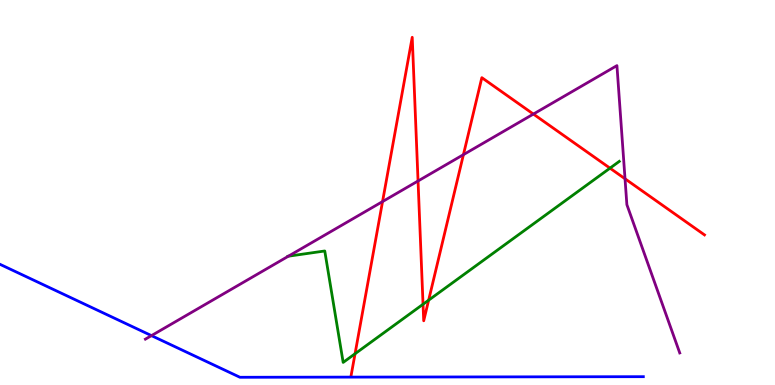[{'lines': ['blue', 'red'], 'intersections': []}, {'lines': ['green', 'red'], 'intersections': [{'x': 4.58, 'y': 0.811}, {'x': 5.46, 'y': 2.1}, {'x': 5.53, 'y': 2.2}, {'x': 7.87, 'y': 5.63}]}, {'lines': ['purple', 'red'], 'intersections': [{'x': 4.94, 'y': 4.76}, {'x': 5.39, 'y': 5.3}, {'x': 5.98, 'y': 5.98}, {'x': 6.88, 'y': 7.04}, {'x': 8.06, 'y': 5.36}]}, {'lines': ['blue', 'green'], 'intersections': []}, {'lines': ['blue', 'purple'], 'intersections': [{'x': 1.95, 'y': 1.28}]}, {'lines': ['green', 'purple'], 'intersections': [{'x': 3.72, 'y': 3.35}]}]